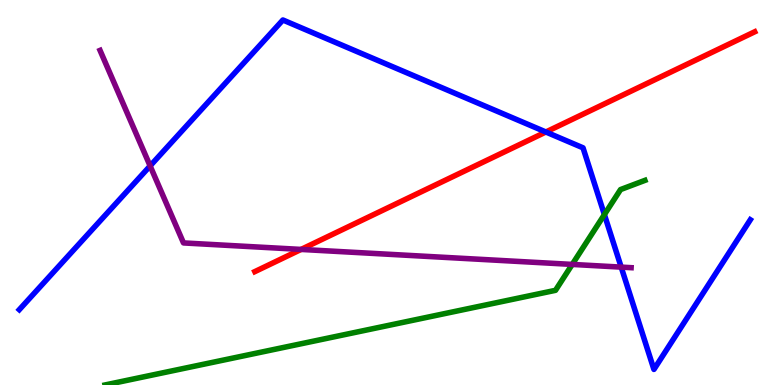[{'lines': ['blue', 'red'], 'intersections': [{'x': 7.04, 'y': 6.57}]}, {'lines': ['green', 'red'], 'intersections': []}, {'lines': ['purple', 'red'], 'intersections': [{'x': 3.88, 'y': 3.52}]}, {'lines': ['blue', 'green'], 'intersections': [{'x': 7.8, 'y': 4.43}]}, {'lines': ['blue', 'purple'], 'intersections': [{'x': 1.94, 'y': 5.69}, {'x': 8.02, 'y': 3.06}]}, {'lines': ['green', 'purple'], 'intersections': [{'x': 7.38, 'y': 3.13}]}]